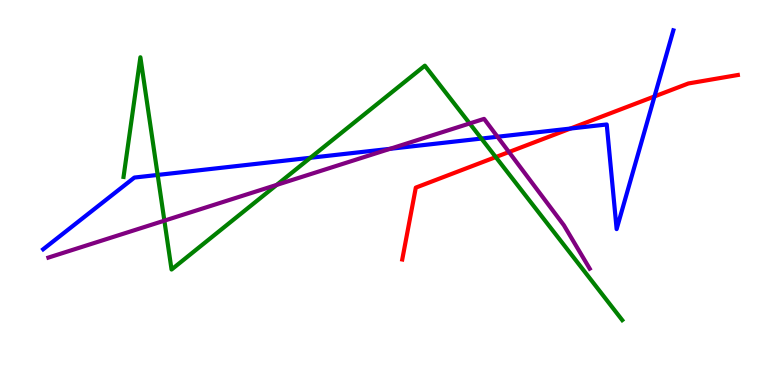[{'lines': ['blue', 'red'], 'intersections': [{'x': 7.36, 'y': 6.66}, {'x': 8.45, 'y': 7.5}]}, {'lines': ['green', 'red'], 'intersections': [{'x': 6.4, 'y': 5.92}]}, {'lines': ['purple', 'red'], 'intersections': [{'x': 6.57, 'y': 6.05}]}, {'lines': ['blue', 'green'], 'intersections': [{'x': 2.03, 'y': 5.46}, {'x': 4.01, 'y': 5.9}, {'x': 6.21, 'y': 6.4}]}, {'lines': ['blue', 'purple'], 'intersections': [{'x': 5.03, 'y': 6.13}, {'x': 6.42, 'y': 6.45}]}, {'lines': ['green', 'purple'], 'intersections': [{'x': 2.12, 'y': 4.27}, {'x': 3.57, 'y': 5.2}, {'x': 6.06, 'y': 6.79}]}]